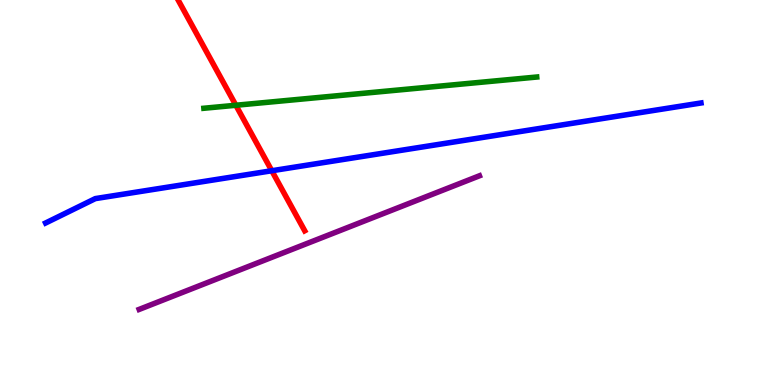[{'lines': ['blue', 'red'], 'intersections': [{'x': 3.51, 'y': 5.57}]}, {'lines': ['green', 'red'], 'intersections': [{'x': 3.04, 'y': 7.27}]}, {'lines': ['purple', 'red'], 'intersections': []}, {'lines': ['blue', 'green'], 'intersections': []}, {'lines': ['blue', 'purple'], 'intersections': []}, {'lines': ['green', 'purple'], 'intersections': []}]